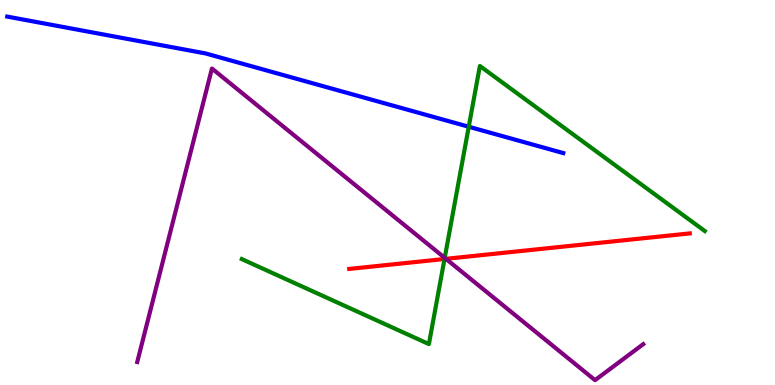[{'lines': ['blue', 'red'], 'intersections': []}, {'lines': ['green', 'red'], 'intersections': [{'x': 5.74, 'y': 3.27}]}, {'lines': ['purple', 'red'], 'intersections': [{'x': 5.75, 'y': 3.28}]}, {'lines': ['blue', 'green'], 'intersections': [{'x': 6.05, 'y': 6.71}]}, {'lines': ['blue', 'purple'], 'intersections': []}, {'lines': ['green', 'purple'], 'intersections': [{'x': 5.74, 'y': 3.3}]}]